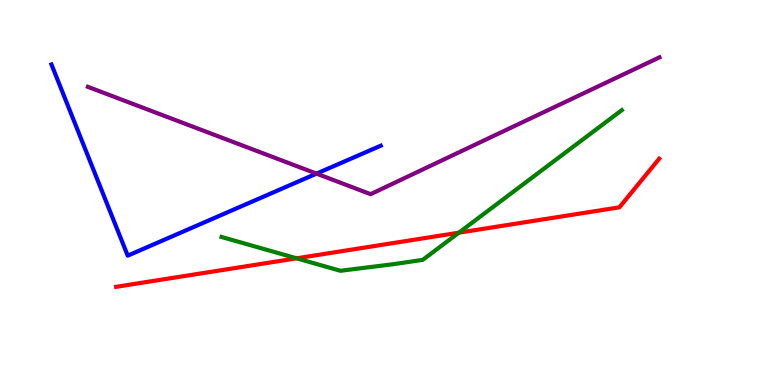[{'lines': ['blue', 'red'], 'intersections': []}, {'lines': ['green', 'red'], 'intersections': [{'x': 3.83, 'y': 3.29}, {'x': 5.92, 'y': 3.96}]}, {'lines': ['purple', 'red'], 'intersections': []}, {'lines': ['blue', 'green'], 'intersections': []}, {'lines': ['blue', 'purple'], 'intersections': [{'x': 4.08, 'y': 5.49}]}, {'lines': ['green', 'purple'], 'intersections': []}]